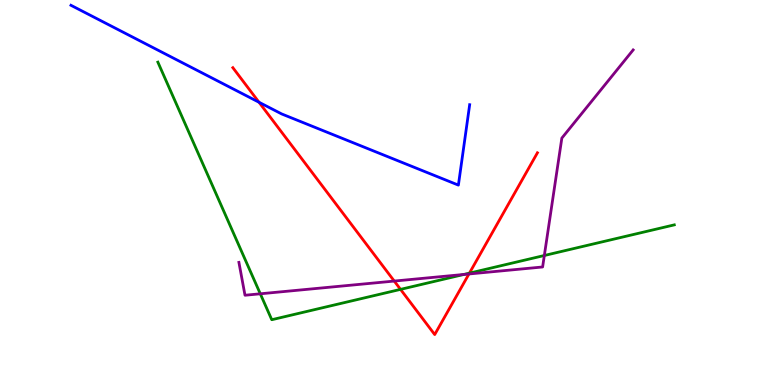[{'lines': ['blue', 'red'], 'intersections': [{'x': 3.34, 'y': 7.34}]}, {'lines': ['green', 'red'], 'intersections': [{'x': 5.17, 'y': 2.48}, {'x': 6.06, 'y': 2.91}]}, {'lines': ['purple', 'red'], 'intersections': [{'x': 5.09, 'y': 2.7}, {'x': 6.05, 'y': 2.88}]}, {'lines': ['blue', 'green'], 'intersections': []}, {'lines': ['blue', 'purple'], 'intersections': []}, {'lines': ['green', 'purple'], 'intersections': [{'x': 3.36, 'y': 2.37}, {'x': 5.99, 'y': 2.87}, {'x': 7.02, 'y': 3.36}]}]